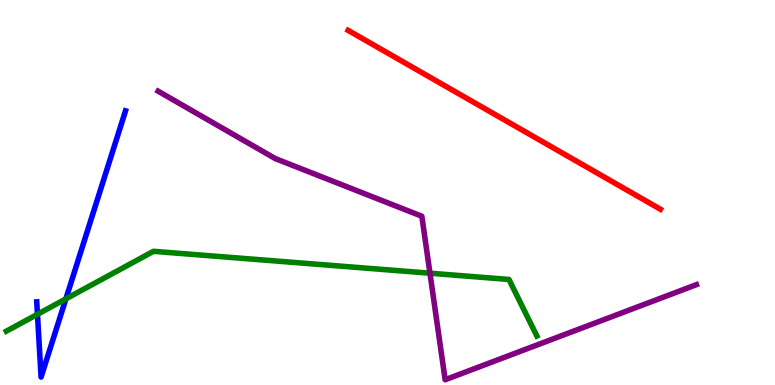[{'lines': ['blue', 'red'], 'intersections': []}, {'lines': ['green', 'red'], 'intersections': []}, {'lines': ['purple', 'red'], 'intersections': []}, {'lines': ['blue', 'green'], 'intersections': [{'x': 0.483, 'y': 1.84}, {'x': 0.85, 'y': 2.24}]}, {'lines': ['blue', 'purple'], 'intersections': []}, {'lines': ['green', 'purple'], 'intersections': [{'x': 5.55, 'y': 2.9}]}]